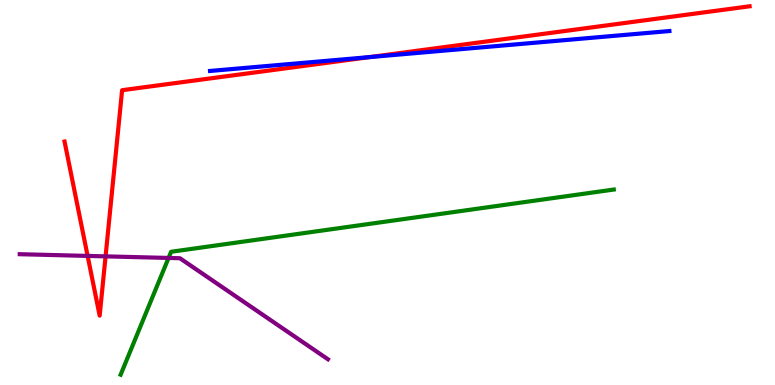[{'lines': ['blue', 'red'], 'intersections': [{'x': 4.77, 'y': 8.52}]}, {'lines': ['green', 'red'], 'intersections': []}, {'lines': ['purple', 'red'], 'intersections': [{'x': 1.13, 'y': 3.35}, {'x': 1.36, 'y': 3.34}]}, {'lines': ['blue', 'green'], 'intersections': []}, {'lines': ['blue', 'purple'], 'intersections': []}, {'lines': ['green', 'purple'], 'intersections': [{'x': 2.18, 'y': 3.3}]}]